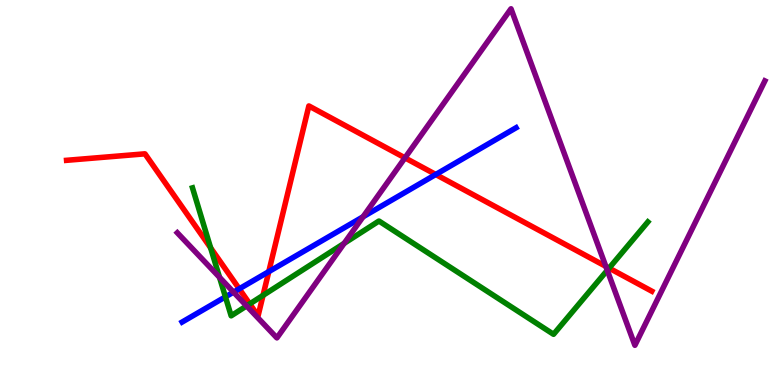[{'lines': ['blue', 'red'], 'intersections': [{'x': 3.09, 'y': 2.5}, {'x': 3.47, 'y': 2.94}, {'x': 5.62, 'y': 5.47}]}, {'lines': ['green', 'red'], 'intersections': [{'x': 2.72, 'y': 3.56}, {'x': 3.22, 'y': 2.11}, {'x': 3.39, 'y': 2.33}, {'x': 7.86, 'y': 3.04}]}, {'lines': ['purple', 'red'], 'intersections': [{'x': 5.23, 'y': 5.9}, {'x': 7.82, 'y': 3.08}]}, {'lines': ['blue', 'green'], 'intersections': [{'x': 2.91, 'y': 2.29}]}, {'lines': ['blue', 'purple'], 'intersections': [{'x': 3.01, 'y': 2.41}, {'x': 4.68, 'y': 4.37}]}, {'lines': ['green', 'purple'], 'intersections': [{'x': 2.83, 'y': 2.8}, {'x': 3.18, 'y': 2.05}, {'x': 4.44, 'y': 3.68}, {'x': 7.84, 'y': 2.98}]}]